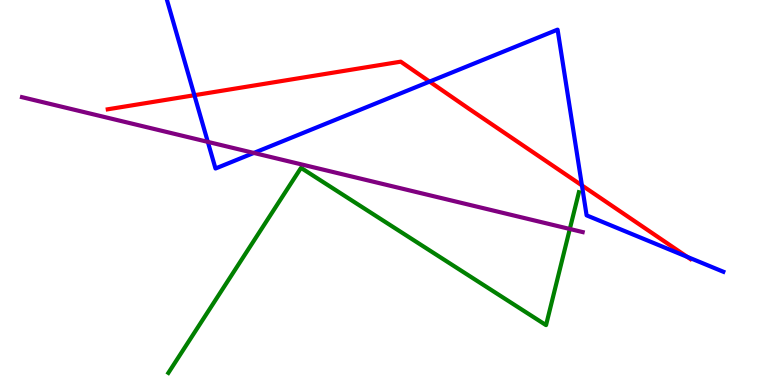[{'lines': ['blue', 'red'], 'intersections': [{'x': 2.51, 'y': 7.53}, {'x': 5.54, 'y': 7.88}, {'x': 7.51, 'y': 5.18}, {'x': 8.87, 'y': 3.33}]}, {'lines': ['green', 'red'], 'intersections': []}, {'lines': ['purple', 'red'], 'intersections': []}, {'lines': ['blue', 'green'], 'intersections': []}, {'lines': ['blue', 'purple'], 'intersections': [{'x': 2.68, 'y': 6.31}, {'x': 3.28, 'y': 6.03}]}, {'lines': ['green', 'purple'], 'intersections': [{'x': 7.35, 'y': 4.05}]}]